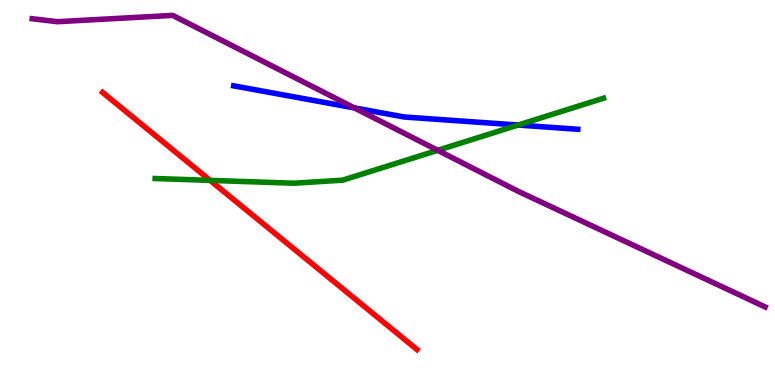[{'lines': ['blue', 'red'], 'intersections': []}, {'lines': ['green', 'red'], 'intersections': [{'x': 2.71, 'y': 5.31}]}, {'lines': ['purple', 'red'], 'intersections': []}, {'lines': ['blue', 'green'], 'intersections': [{'x': 6.69, 'y': 6.75}]}, {'lines': ['blue', 'purple'], 'intersections': [{'x': 4.57, 'y': 7.2}]}, {'lines': ['green', 'purple'], 'intersections': [{'x': 5.65, 'y': 6.1}]}]